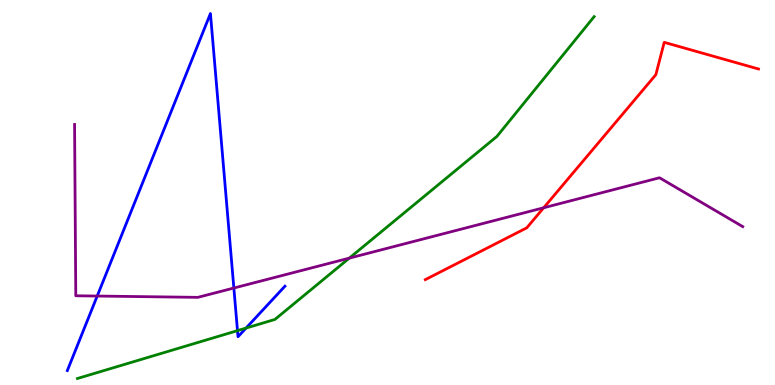[{'lines': ['blue', 'red'], 'intersections': []}, {'lines': ['green', 'red'], 'intersections': []}, {'lines': ['purple', 'red'], 'intersections': [{'x': 7.02, 'y': 4.6}]}, {'lines': ['blue', 'green'], 'intersections': [{'x': 3.06, 'y': 1.41}, {'x': 3.17, 'y': 1.48}]}, {'lines': ['blue', 'purple'], 'intersections': [{'x': 1.25, 'y': 2.31}, {'x': 3.02, 'y': 2.52}]}, {'lines': ['green', 'purple'], 'intersections': [{'x': 4.51, 'y': 3.3}]}]